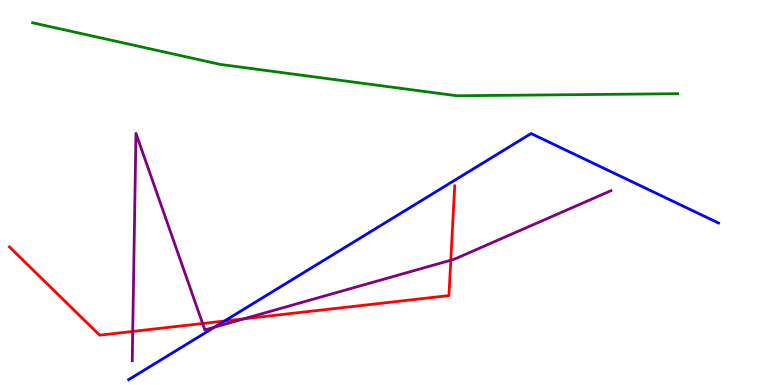[{'lines': ['blue', 'red'], 'intersections': [{'x': 2.9, 'y': 1.66}]}, {'lines': ['green', 'red'], 'intersections': []}, {'lines': ['purple', 'red'], 'intersections': [{'x': 1.71, 'y': 1.39}, {'x': 2.61, 'y': 1.6}, {'x': 3.15, 'y': 1.72}, {'x': 5.82, 'y': 3.24}]}, {'lines': ['blue', 'green'], 'intersections': []}, {'lines': ['blue', 'purple'], 'intersections': [{'x': 2.77, 'y': 1.5}]}, {'lines': ['green', 'purple'], 'intersections': []}]